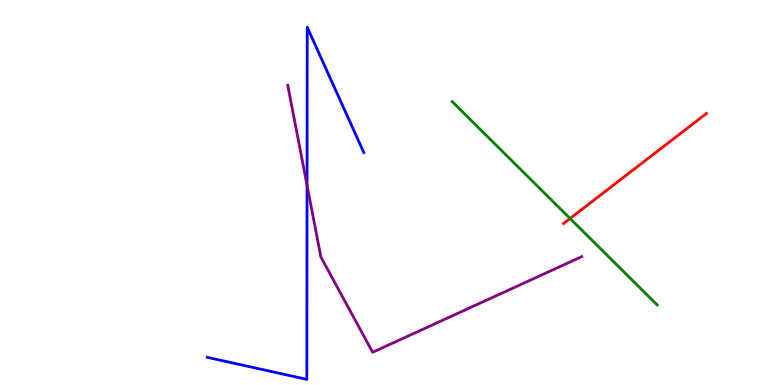[{'lines': ['blue', 'red'], 'intersections': []}, {'lines': ['green', 'red'], 'intersections': [{'x': 7.36, 'y': 4.32}]}, {'lines': ['purple', 'red'], 'intersections': []}, {'lines': ['blue', 'green'], 'intersections': []}, {'lines': ['blue', 'purple'], 'intersections': [{'x': 3.96, 'y': 5.19}]}, {'lines': ['green', 'purple'], 'intersections': []}]